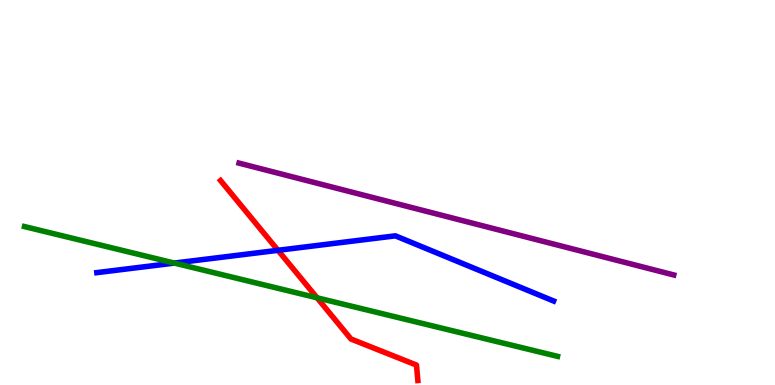[{'lines': ['blue', 'red'], 'intersections': [{'x': 3.59, 'y': 3.5}]}, {'lines': ['green', 'red'], 'intersections': [{'x': 4.09, 'y': 2.26}]}, {'lines': ['purple', 'red'], 'intersections': []}, {'lines': ['blue', 'green'], 'intersections': [{'x': 2.25, 'y': 3.17}]}, {'lines': ['blue', 'purple'], 'intersections': []}, {'lines': ['green', 'purple'], 'intersections': []}]